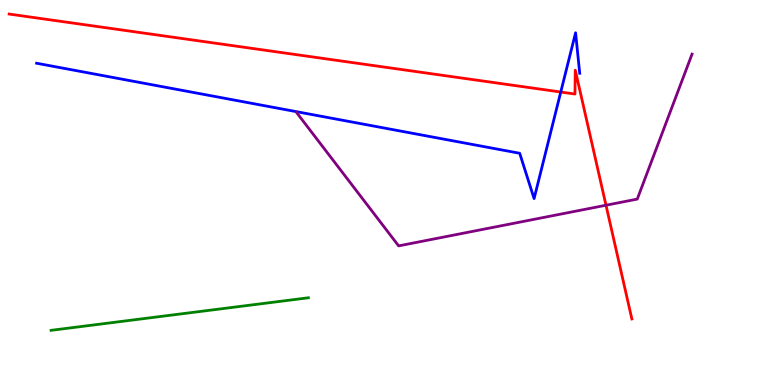[{'lines': ['blue', 'red'], 'intersections': [{'x': 7.24, 'y': 7.61}]}, {'lines': ['green', 'red'], 'intersections': []}, {'lines': ['purple', 'red'], 'intersections': [{'x': 7.82, 'y': 4.67}]}, {'lines': ['blue', 'green'], 'intersections': []}, {'lines': ['blue', 'purple'], 'intersections': []}, {'lines': ['green', 'purple'], 'intersections': []}]